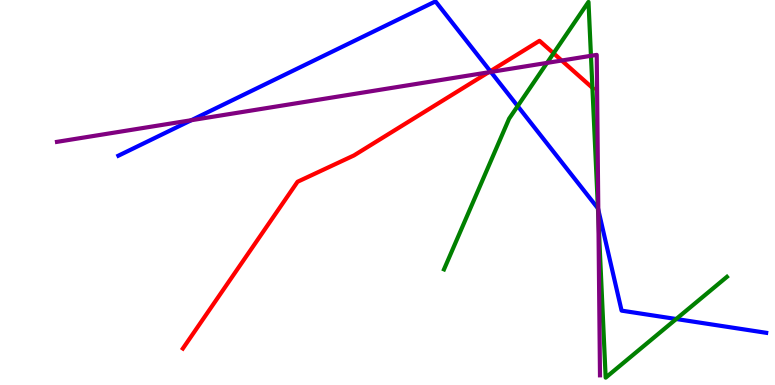[{'lines': ['blue', 'red'], 'intersections': [{'x': 6.33, 'y': 8.15}]}, {'lines': ['green', 'red'], 'intersections': [{'x': 7.14, 'y': 8.62}, {'x': 7.64, 'y': 7.72}]}, {'lines': ['purple', 'red'], 'intersections': [{'x': 6.3, 'y': 8.12}, {'x': 7.25, 'y': 8.43}]}, {'lines': ['blue', 'green'], 'intersections': [{'x': 6.68, 'y': 7.24}, {'x': 7.72, 'y': 4.59}, {'x': 8.73, 'y': 1.71}]}, {'lines': ['blue', 'purple'], 'intersections': [{'x': 2.47, 'y': 6.88}, {'x': 6.33, 'y': 8.13}, {'x': 7.72, 'y': 4.55}]}, {'lines': ['green', 'purple'], 'intersections': [{'x': 7.06, 'y': 8.37}, {'x': 7.63, 'y': 8.55}, {'x': 7.72, 'y': 4.32}]}]